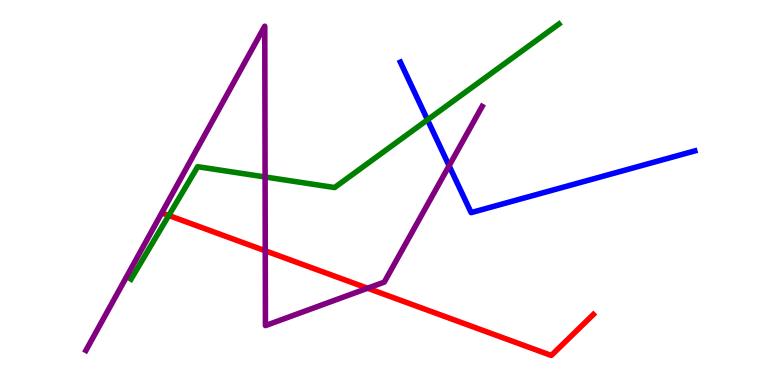[{'lines': ['blue', 'red'], 'intersections': []}, {'lines': ['green', 'red'], 'intersections': [{'x': 2.18, 'y': 4.4}]}, {'lines': ['purple', 'red'], 'intersections': [{'x': 3.42, 'y': 3.49}, {'x': 4.74, 'y': 2.51}]}, {'lines': ['blue', 'green'], 'intersections': [{'x': 5.52, 'y': 6.89}]}, {'lines': ['blue', 'purple'], 'intersections': [{'x': 5.79, 'y': 5.69}]}, {'lines': ['green', 'purple'], 'intersections': [{'x': 3.42, 'y': 5.4}]}]